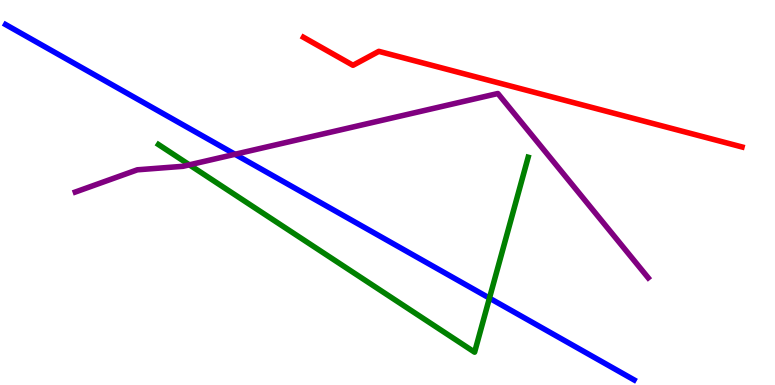[{'lines': ['blue', 'red'], 'intersections': []}, {'lines': ['green', 'red'], 'intersections': []}, {'lines': ['purple', 'red'], 'intersections': []}, {'lines': ['blue', 'green'], 'intersections': [{'x': 6.32, 'y': 2.26}]}, {'lines': ['blue', 'purple'], 'intersections': [{'x': 3.03, 'y': 5.99}]}, {'lines': ['green', 'purple'], 'intersections': [{'x': 2.44, 'y': 5.72}]}]